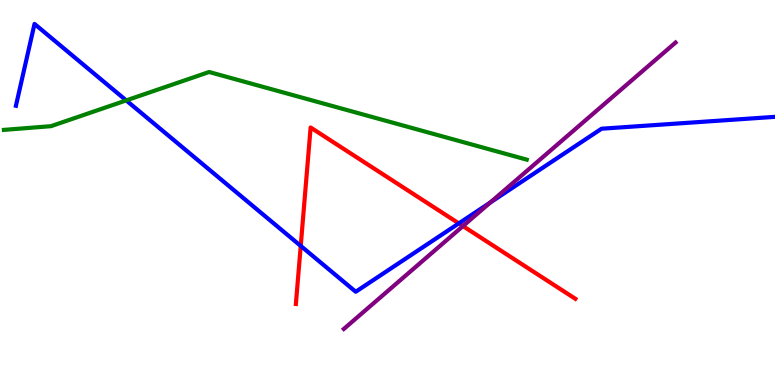[{'lines': ['blue', 'red'], 'intersections': [{'x': 3.88, 'y': 3.61}, {'x': 5.92, 'y': 4.2}]}, {'lines': ['green', 'red'], 'intersections': []}, {'lines': ['purple', 'red'], 'intersections': [{'x': 5.97, 'y': 4.13}]}, {'lines': ['blue', 'green'], 'intersections': [{'x': 1.63, 'y': 7.39}]}, {'lines': ['blue', 'purple'], 'intersections': [{'x': 6.32, 'y': 4.74}]}, {'lines': ['green', 'purple'], 'intersections': []}]